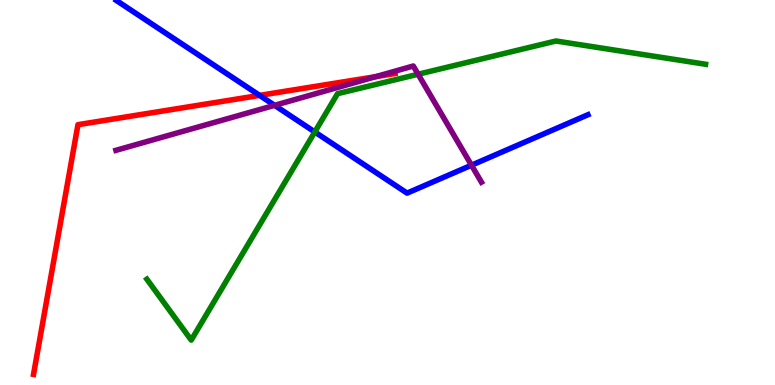[{'lines': ['blue', 'red'], 'intersections': [{'x': 3.35, 'y': 7.52}]}, {'lines': ['green', 'red'], 'intersections': []}, {'lines': ['purple', 'red'], 'intersections': [{'x': 4.85, 'y': 8.01}]}, {'lines': ['blue', 'green'], 'intersections': [{'x': 4.06, 'y': 6.57}]}, {'lines': ['blue', 'purple'], 'intersections': [{'x': 3.54, 'y': 7.26}, {'x': 6.08, 'y': 5.71}]}, {'lines': ['green', 'purple'], 'intersections': [{'x': 5.39, 'y': 8.07}]}]